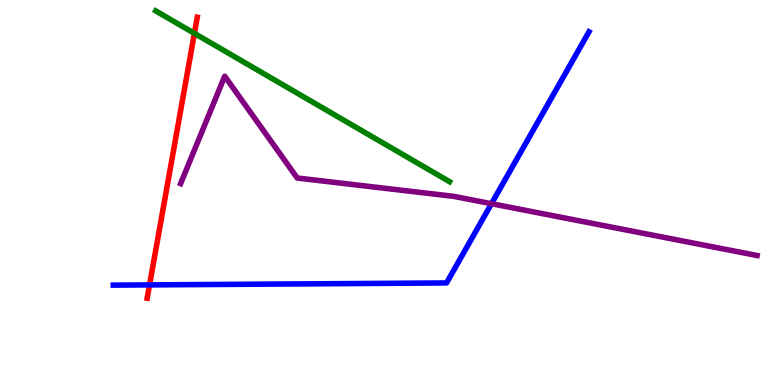[{'lines': ['blue', 'red'], 'intersections': [{'x': 1.93, 'y': 2.6}]}, {'lines': ['green', 'red'], 'intersections': [{'x': 2.51, 'y': 9.13}]}, {'lines': ['purple', 'red'], 'intersections': []}, {'lines': ['blue', 'green'], 'intersections': []}, {'lines': ['blue', 'purple'], 'intersections': [{'x': 6.34, 'y': 4.71}]}, {'lines': ['green', 'purple'], 'intersections': []}]